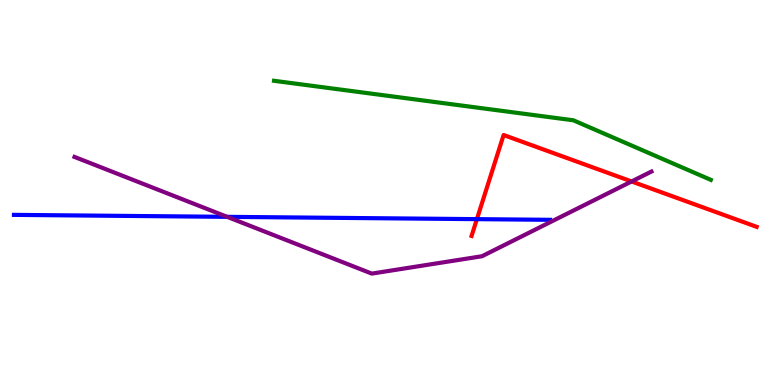[{'lines': ['blue', 'red'], 'intersections': [{'x': 6.15, 'y': 4.31}]}, {'lines': ['green', 'red'], 'intersections': []}, {'lines': ['purple', 'red'], 'intersections': [{'x': 8.15, 'y': 5.29}]}, {'lines': ['blue', 'green'], 'intersections': []}, {'lines': ['blue', 'purple'], 'intersections': [{'x': 2.93, 'y': 4.37}]}, {'lines': ['green', 'purple'], 'intersections': []}]